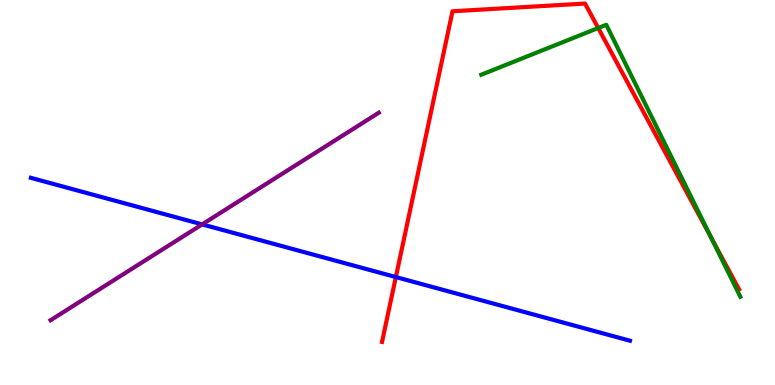[{'lines': ['blue', 'red'], 'intersections': [{'x': 5.11, 'y': 2.8}]}, {'lines': ['green', 'red'], 'intersections': [{'x': 7.72, 'y': 9.27}, {'x': 9.18, 'y': 3.82}]}, {'lines': ['purple', 'red'], 'intersections': []}, {'lines': ['blue', 'green'], 'intersections': []}, {'lines': ['blue', 'purple'], 'intersections': [{'x': 2.61, 'y': 4.17}]}, {'lines': ['green', 'purple'], 'intersections': []}]